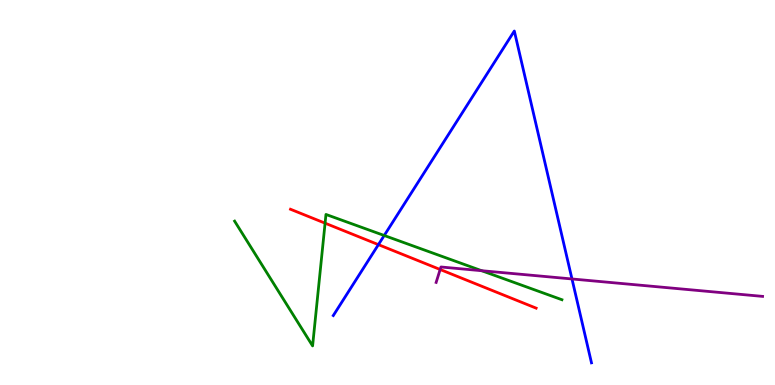[{'lines': ['blue', 'red'], 'intersections': [{'x': 4.88, 'y': 3.65}]}, {'lines': ['green', 'red'], 'intersections': [{'x': 4.19, 'y': 4.2}]}, {'lines': ['purple', 'red'], 'intersections': [{'x': 5.68, 'y': 3.0}]}, {'lines': ['blue', 'green'], 'intersections': [{'x': 4.96, 'y': 3.88}]}, {'lines': ['blue', 'purple'], 'intersections': [{'x': 7.38, 'y': 2.75}]}, {'lines': ['green', 'purple'], 'intersections': [{'x': 6.21, 'y': 2.97}]}]